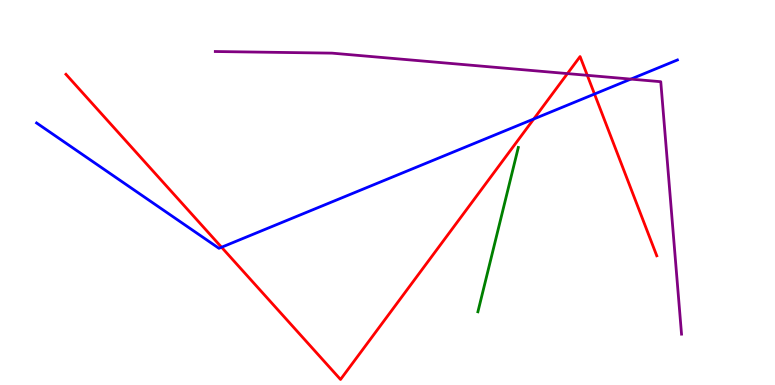[{'lines': ['blue', 'red'], 'intersections': [{'x': 2.86, 'y': 3.58}, {'x': 6.89, 'y': 6.91}, {'x': 7.67, 'y': 7.56}]}, {'lines': ['green', 'red'], 'intersections': []}, {'lines': ['purple', 'red'], 'intersections': [{'x': 7.32, 'y': 8.09}, {'x': 7.58, 'y': 8.04}]}, {'lines': ['blue', 'green'], 'intersections': []}, {'lines': ['blue', 'purple'], 'intersections': [{'x': 8.14, 'y': 7.95}]}, {'lines': ['green', 'purple'], 'intersections': []}]